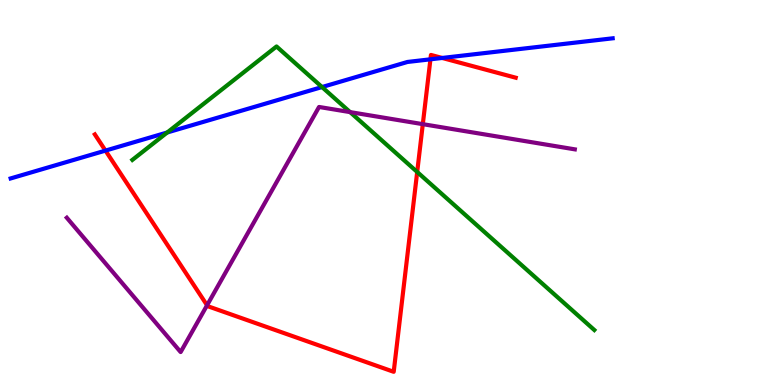[{'lines': ['blue', 'red'], 'intersections': [{'x': 1.36, 'y': 6.09}, {'x': 5.55, 'y': 8.46}, {'x': 5.71, 'y': 8.49}]}, {'lines': ['green', 'red'], 'intersections': [{'x': 5.38, 'y': 5.53}]}, {'lines': ['purple', 'red'], 'intersections': [{'x': 2.67, 'y': 2.07}, {'x': 5.46, 'y': 6.78}]}, {'lines': ['blue', 'green'], 'intersections': [{'x': 2.16, 'y': 6.56}, {'x': 4.15, 'y': 7.74}]}, {'lines': ['blue', 'purple'], 'intersections': []}, {'lines': ['green', 'purple'], 'intersections': [{'x': 4.52, 'y': 7.09}]}]